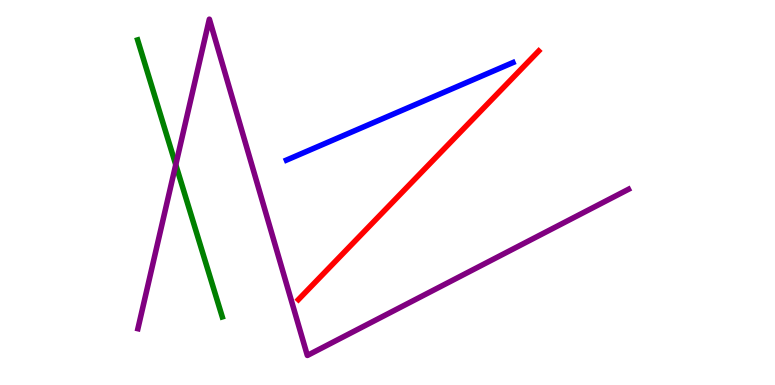[{'lines': ['blue', 'red'], 'intersections': []}, {'lines': ['green', 'red'], 'intersections': []}, {'lines': ['purple', 'red'], 'intersections': []}, {'lines': ['blue', 'green'], 'intersections': []}, {'lines': ['blue', 'purple'], 'intersections': []}, {'lines': ['green', 'purple'], 'intersections': [{'x': 2.27, 'y': 5.72}]}]